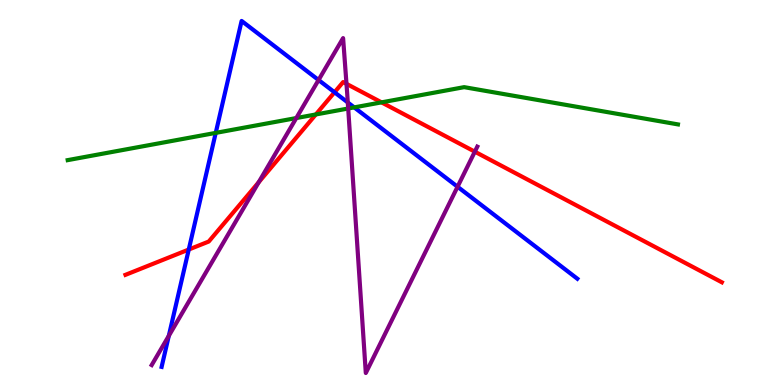[{'lines': ['blue', 'red'], 'intersections': [{'x': 2.44, 'y': 3.52}, {'x': 4.32, 'y': 7.6}]}, {'lines': ['green', 'red'], 'intersections': [{'x': 4.08, 'y': 7.03}, {'x': 4.92, 'y': 7.34}]}, {'lines': ['purple', 'red'], 'intersections': [{'x': 3.34, 'y': 5.27}, {'x': 4.47, 'y': 7.82}, {'x': 6.13, 'y': 6.06}]}, {'lines': ['blue', 'green'], 'intersections': [{'x': 2.78, 'y': 6.55}, {'x': 4.57, 'y': 7.21}]}, {'lines': ['blue', 'purple'], 'intersections': [{'x': 2.18, 'y': 1.28}, {'x': 4.11, 'y': 7.92}, {'x': 4.49, 'y': 7.34}, {'x': 5.9, 'y': 5.15}]}, {'lines': ['green', 'purple'], 'intersections': [{'x': 3.82, 'y': 6.93}, {'x': 4.49, 'y': 7.18}]}]